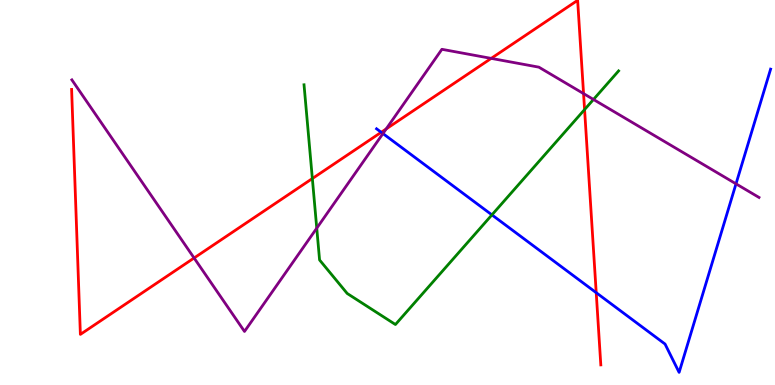[{'lines': ['blue', 'red'], 'intersections': [{'x': 4.92, 'y': 6.56}, {'x': 7.69, 'y': 2.4}]}, {'lines': ['green', 'red'], 'intersections': [{'x': 4.03, 'y': 5.36}, {'x': 7.54, 'y': 7.15}]}, {'lines': ['purple', 'red'], 'intersections': [{'x': 2.5, 'y': 3.3}, {'x': 4.98, 'y': 6.65}, {'x': 6.34, 'y': 8.48}, {'x': 7.53, 'y': 7.57}]}, {'lines': ['blue', 'green'], 'intersections': [{'x': 6.35, 'y': 4.42}]}, {'lines': ['blue', 'purple'], 'intersections': [{'x': 4.94, 'y': 6.53}, {'x': 9.5, 'y': 5.23}]}, {'lines': ['green', 'purple'], 'intersections': [{'x': 4.09, 'y': 4.07}, {'x': 7.66, 'y': 7.42}]}]